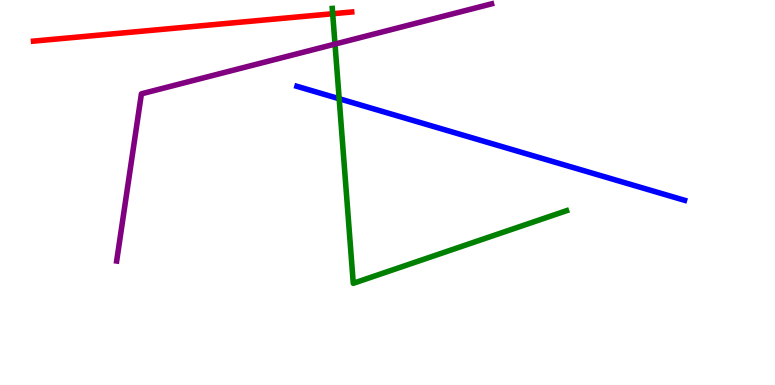[{'lines': ['blue', 'red'], 'intersections': []}, {'lines': ['green', 'red'], 'intersections': [{'x': 4.29, 'y': 9.64}]}, {'lines': ['purple', 'red'], 'intersections': []}, {'lines': ['blue', 'green'], 'intersections': [{'x': 4.38, 'y': 7.44}]}, {'lines': ['blue', 'purple'], 'intersections': []}, {'lines': ['green', 'purple'], 'intersections': [{'x': 4.32, 'y': 8.86}]}]